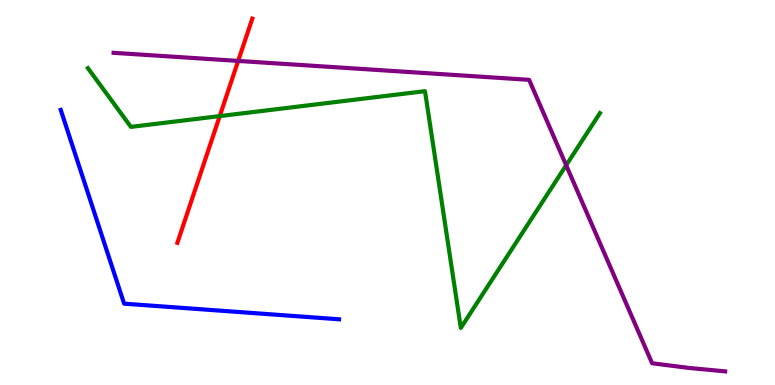[{'lines': ['blue', 'red'], 'intersections': []}, {'lines': ['green', 'red'], 'intersections': [{'x': 2.84, 'y': 6.98}]}, {'lines': ['purple', 'red'], 'intersections': [{'x': 3.07, 'y': 8.42}]}, {'lines': ['blue', 'green'], 'intersections': []}, {'lines': ['blue', 'purple'], 'intersections': []}, {'lines': ['green', 'purple'], 'intersections': [{'x': 7.31, 'y': 5.71}]}]